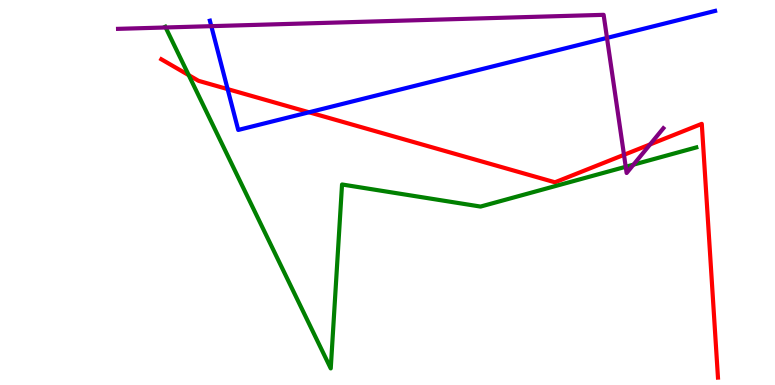[{'lines': ['blue', 'red'], 'intersections': [{'x': 2.94, 'y': 7.69}, {'x': 3.99, 'y': 7.08}]}, {'lines': ['green', 'red'], 'intersections': [{'x': 2.43, 'y': 8.05}]}, {'lines': ['purple', 'red'], 'intersections': [{'x': 8.05, 'y': 5.98}, {'x': 8.39, 'y': 6.25}]}, {'lines': ['blue', 'green'], 'intersections': []}, {'lines': ['blue', 'purple'], 'intersections': [{'x': 2.73, 'y': 9.32}, {'x': 7.83, 'y': 9.02}]}, {'lines': ['green', 'purple'], 'intersections': [{'x': 2.14, 'y': 9.29}, {'x': 8.07, 'y': 5.67}, {'x': 8.17, 'y': 5.72}]}]